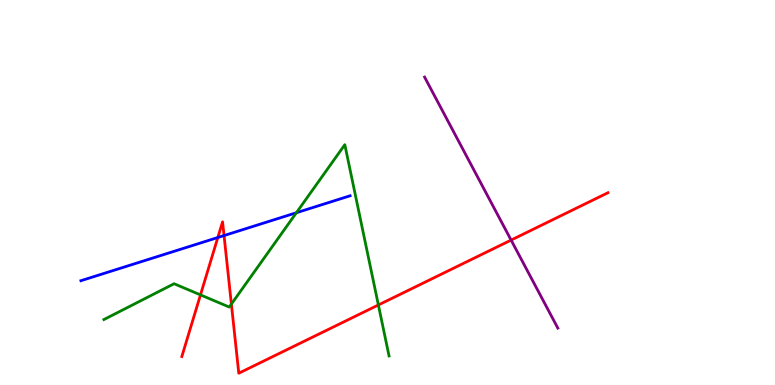[{'lines': ['blue', 'red'], 'intersections': [{'x': 2.81, 'y': 3.83}, {'x': 2.89, 'y': 3.88}]}, {'lines': ['green', 'red'], 'intersections': [{'x': 2.59, 'y': 2.34}, {'x': 2.99, 'y': 2.1}, {'x': 4.88, 'y': 2.08}]}, {'lines': ['purple', 'red'], 'intersections': [{'x': 6.59, 'y': 3.76}]}, {'lines': ['blue', 'green'], 'intersections': [{'x': 3.82, 'y': 4.47}]}, {'lines': ['blue', 'purple'], 'intersections': []}, {'lines': ['green', 'purple'], 'intersections': []}]